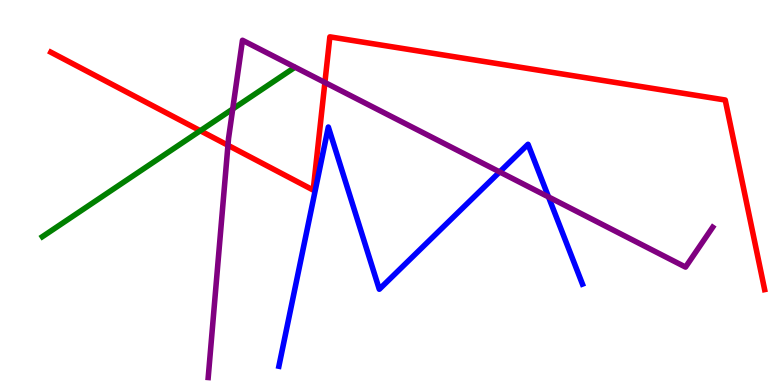[{'lines': ['blue', 'red'], 'intersections': []}, {'lines': ['green', 'red'], 'intersections': [{'x': 2.58, 'y': 6.6}]}, {'lines': ['purple', 'red'], 'intersections': [{'x': 2.94, 'y': 6.23}, {'x': 4.19, 'y': 7.86}]}, {'lines': ['blue', 'green'], 'intersections': []}, {'lines': ['blue', 'purple'], 'intersections': [{'x': 6.45, 'y': 5.53}, {'x': 7.08, 'y': 4.88}]}, {'lines': ['green', 'purple'], 'intersections': [{'x': 3.0, 'y': 7.17}]}]